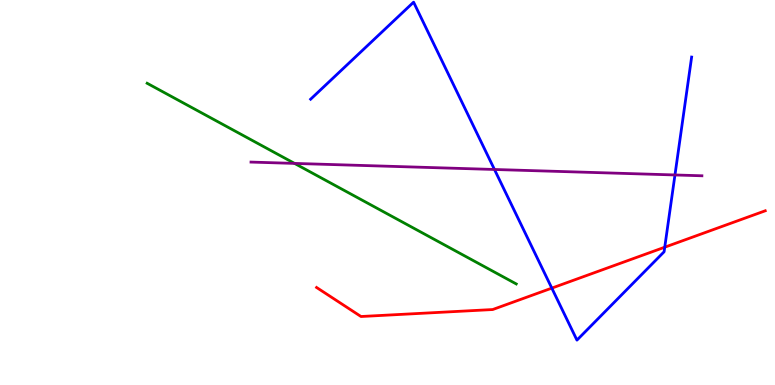[{'lines': ['blue', 'red'], 'intersections': [{'x': 7.12, 'y': 2.52}, {'x': 8.58, 'y': 3.58}]}, {'lines': ['green', 'red'], 'intersections': []}, {'lines': ['purple', 'red'], 'intersections': []}, {'lines': ['blue', 'green'], 'intersections': []}, {'lines': ['blue', 'purple'], 'intersections': [{'x': 6.38, 'y': 5.6}, {'x': 8.71, 'y': 5.46}]}, {'lines': ['green', 'purple'], 'intersections': [{'x': 3.8, 'y': 5.76}]}]